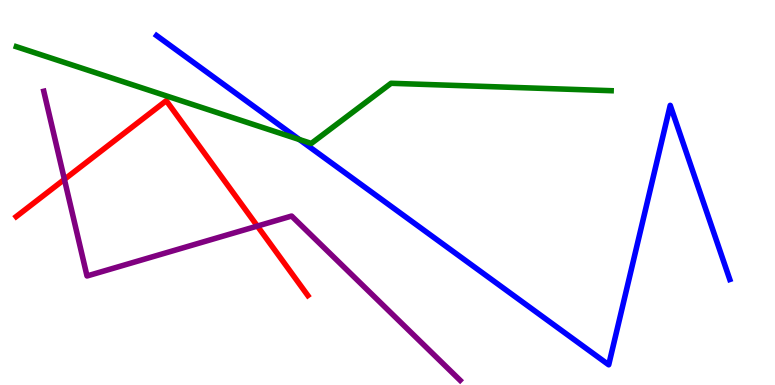[{'lines': ['blue', 'red'], 'intersections': []}, {'lines': ['green', 'red'], 'intersections': []}, {'lines': ['purple', 'red'], 'intersections': [{'x': 0.831, 'y': 5.34}, {'x': 3.32, 'y': 4.13}]}, {'lines': ['blue', 'green'], 'intersections': [{'x': 3.86, 'y': 6.38}]}, {'lines': ['blue', 'purple'], 'intersections': []}, {'lines': ['green', 'purple'], 'intersections': []}]